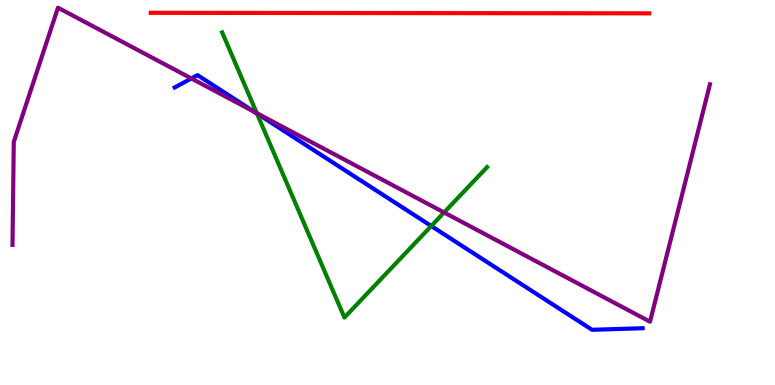[{'lines': ['blue', 'red'], 'intersections': []}, {'lines': ['green', 'red'], 'intersections': []}, {'lines': ['purple', 'red'], 'intersections': []}, {'lines': ['blue', 'green'], 'intersections': [{'x': 3.32, 'y': 7.05}, {'x': 5.56, 'y': 4.13}]}, {'lines': ['blue', 'purple'], 'intersections': [{'x': 2.47, 'y': 7.96}, {'x': 3.28, 'y': 7.09}]}, {'lines': ['green', 'purple'], 'intersections': [{'x': 3.31, 'y': 7.06}, {'x': 5.73, 'y': 4.48}]}]